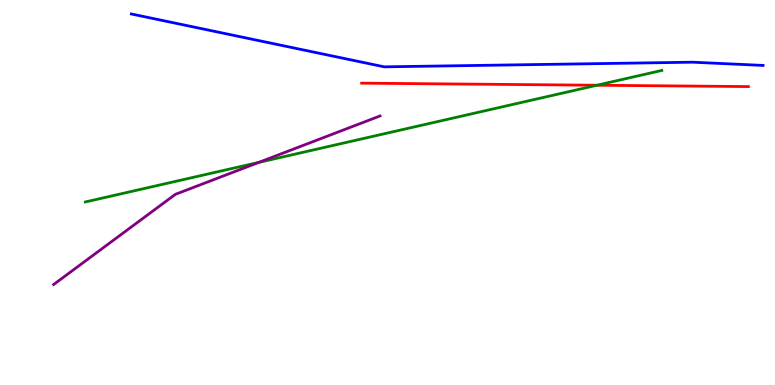[{'lines': ['blue', 'red'], 'intersections': []}, {'lines': ['green', 'red'], 'intersections': [{'x': 7.7, 'y': 7.79}]}, {'lines': ['purple', 'red'], 'intersections': []}, {'lines': ['blue', 'green'], 'intersections': []}, {'lines': ['blue', 'purple'], 'intersections': []}, {'lines': ['green', 'purple'], 'intersections': [{'x': 3.34, 'y': 5.78}]}]